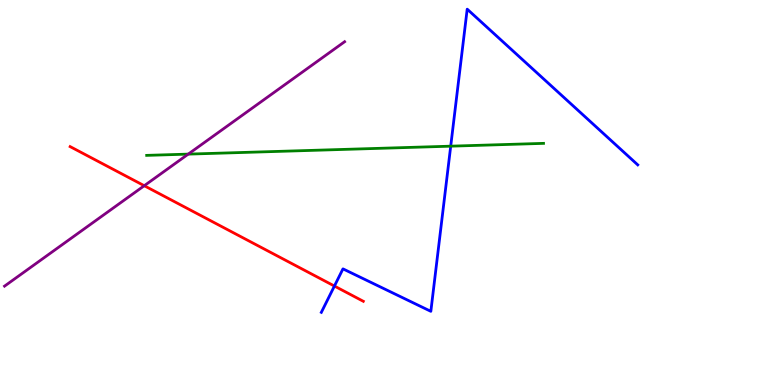[{'lines': ['blue', 'red'], 'intersections': [{'x': 4.32, 'y': 2.57}]}, {'lines': ['green', 'red'], 'intersections': []}, {'lines': ['purple', 'red'], 'intersections': [{'x': 1.86, 'y': 5.18}]}, {'lines': ['blue', 'green'], 'intersections': [{'x': 5.82, 'y': 6.2}]}, {'lines': ['blue', 'purple'], 'intersections': []}, {'lines': ['green', 'purple'], 'intersections': [{'x': 2.43, 'y': 6.0}]}]